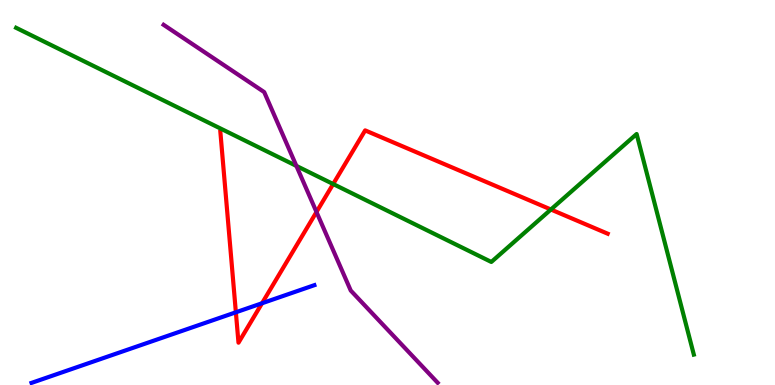[{'lines': ['blue', 'red'], 'intersections': [{'x': 3.04, 'y': 1.89}, {'x': 3.38, 'y': 2.12}]}, {'lines': ['green', 'red'], 'intersections': [{'x': 4.3, 'y': 5.22}, {'x': 7.11, 'y': 4.56}]}, {'lines': ['purple', 'red'], 'intersections': [{'x': 4.08, 'y': 4.49}]}, {'lines': ['blue', 'green'], 'intersections': []}, {'lines': ['blue', 'purple'], 'intersections': []}, {'lines': ['green', 'purple'], 'intersections': [{'x': 3.82, 'y': 5.69}]}]